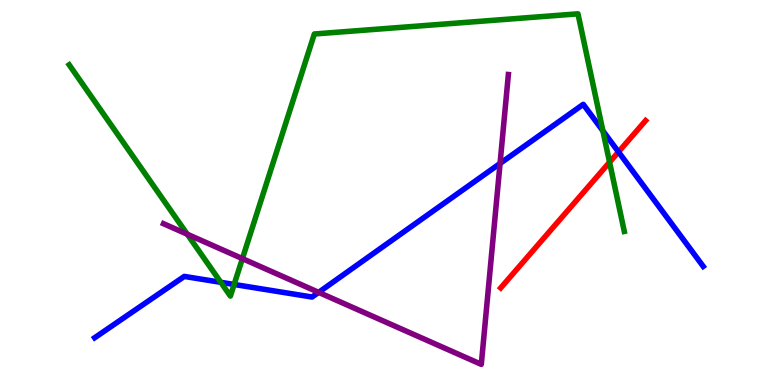[{'lines': ['blue', 'red'], 'intersections': [{'x': 7.98, 'y': 6.05}]}, {'lines': ['green', 'red'], 'intersections': [{'x': 7.87, 'y': 5.79}]}, {'lines': ['purple', 'red'], 'intersections': []}, {'lines': ['blue', 'green'], 'intersections': [{'x': 2.85, 'y': 2.67}, {'x': 3.02, 'y': 2.61}, {'x': 7.78, 'y': 6.6}]}, {'lines': ['blue', 'purple'], 'intersections': [{'x': 4.11, 'y': 2.41}, {'x': 6.45, 'y': 5.75}]}, {'lines': ['green', 'purple'], 'intersections': [{'x': 2.42, 'y': 3.92}, {'x': 3.13, 'y': 3.28}]}]